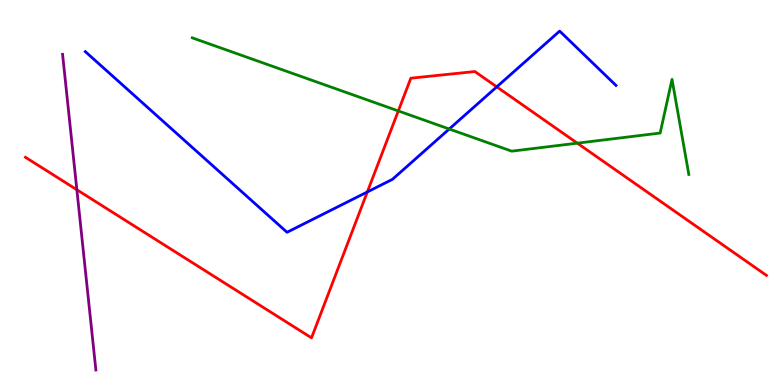[{'lines': ['blue', 'red'], 'intersections': [{'x': 4.74, 'y': 5.01}, {'x': 6.41, 'y': 7.74}]}, {'lines': ['green', 'red'], 'intersections': [{'x': 5.14, 'y': 7.12}, {'x': 7.45, 'y': 6.28}]}, {'lines': ['purple', 'red'], 'intersections': [{'x': 0.992, 'y': 5.07}]}, {'lines': ['blue', 'green'], 'intersections': [{'x': 5.8, 'y': 6.65}]}, {'lines': ['blue', 'purple'], 'intersections': []}, {'lines': ['green', 'purple'], 'intersections': []}]